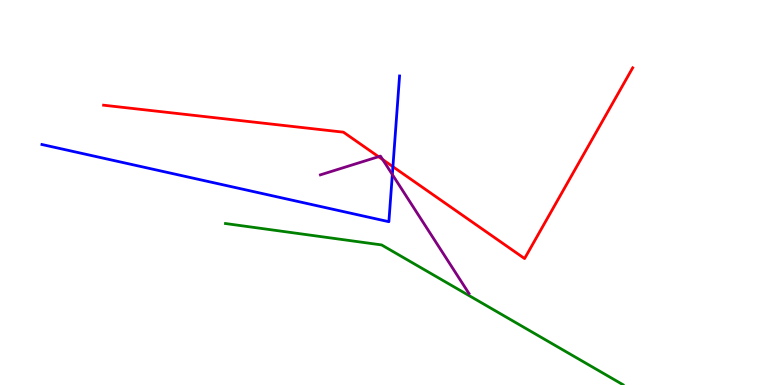[{'lines': ['blue', 'red'], 'intersections': [{'x': 5.07, 'y': 5.67}]}, {'lines': ['green', 'red'], 'intersections': []}, {'lines': ['purple', 'red'], 'intersections': [{'x': 4.88, 'y': 5.93}, {'x': 4.94, 'y': 5.86}]}, {'lines': ['blue', 'green'], 'intersections': []}, {'lines': ['blue', 'purple'], 'intersections': [{'x': 5.06, 'y': 5.47}]}, {'lines': ['green', 'purple'], 'intersections': []}]